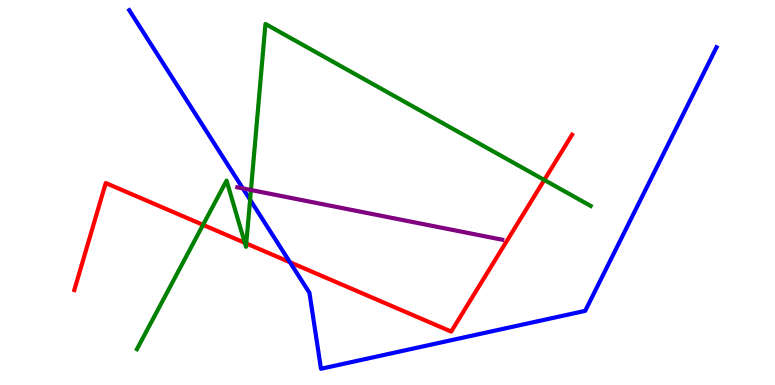[{'lines': ['blue', 'red'], 'intersections': [{'x': 3.74, 'y': 3.19}]}, {'lines': ['green', 'red'], 'intersections': [{'x': 2.62, 'y': 4.16}, {'x': 3.16, 'y': 3.69}, {'x': 3.18, 'y': 3.68}, {'x': 7.02, 'y': 5.33}]}, {'lines': ['purple', 'red'], 'intersections': []}, {'lines': ['blue', 'green'], 'intersections': [{'x': 3.23, 'y': 4.81}]}, {'lines': ['blue', 'purple'], 'intersections': [{'x': 3.13, 'y': 5.11}]}, {'lines': ['green', 'purple'], 'intersections': [{'x': 3.24, 'y': 5.06}]}]